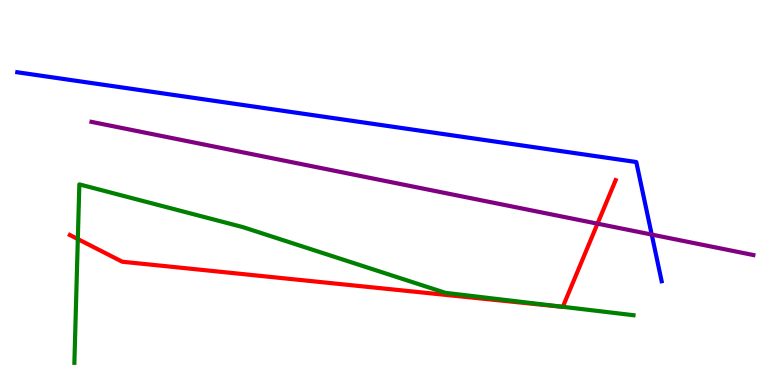[{'lines': ['blue', 'red'], 'intersections': []}, {'lines': ['green', 'red'], 'intersections': [{'x': 1.0, 'y': 3.79}, {'x': 7.26, 'y': 2.03}]}, {'lines': ['purple', 'red'], 'intersections': [{'x': 7.71, 'y': 4.19}]}, {'lines': ['blue', 'green'], 'intersections': []}, {'lines': ['blue', 'purple'], 'intersections': [{'x': 8.41, 'y': 3.91}]}, {'lines': ['green', 'purple'], 'intersections': []}]